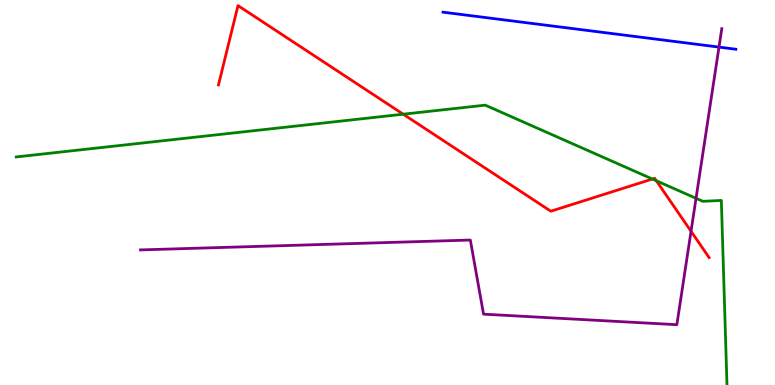[{'lines': ['blue', 'red'], 'intersections': []}, {'lines': ['green', 'red'], 'intersections': [{'x': 5.2, 'y': 7.03}, {'x': 8.42, 'y': 5.35}, {'x': 8.47, 'y': 5.3}]}, {'lines': ['purple', 'red'], 'intersections': [{'x': 8.92, 'y': 3.99}]}, {'lines': ['blue', 'green'], 'intersections': []}, {'lines': ['blue', 'purple'], 'intersections': [{'x': 9.28, 'y': 8.78}]}, {'lines': ['green', 'purple'], 'intersections': [{'x': 8.98, 'y': 4.85}]}]